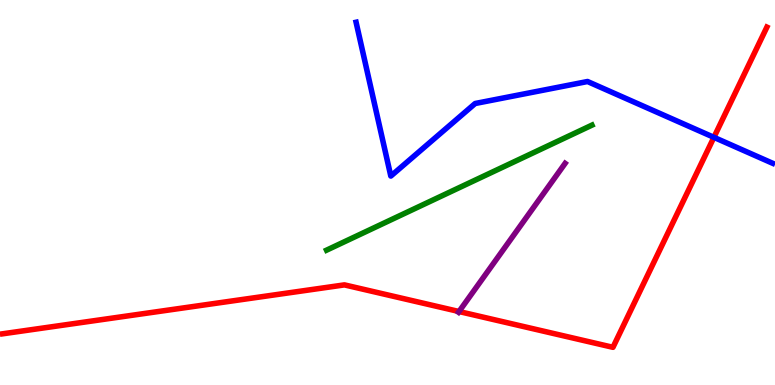[{'lines': ['blue', 'red'], 'intersections': [{'x': 9.21, 'y': 6.43}]}, {'lines': ['green', 'red'], 'intersections': []}, {'lines': ['purple', 'red'], 'intersections': [{'x': 5.92, 'y': 1.91}]}, {'lines': ['blue', 'green'], 'intersections': []}, {'lines': ['blue', 'purple'], 'intersections': []}, {'lines': ['green', 'purple'], 'intersections': []}]